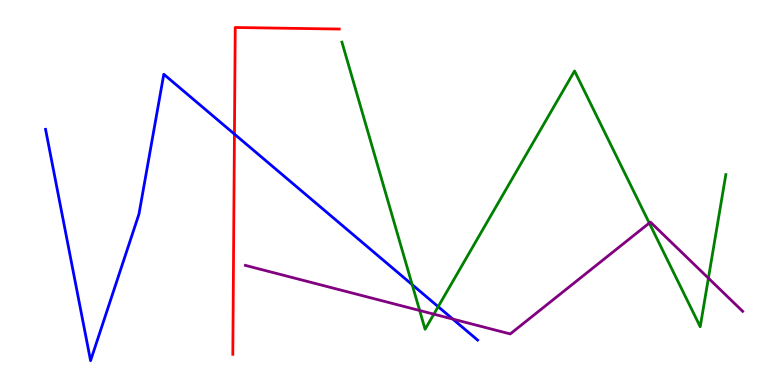[{'lines': ['blue', 'red'], 'intersections': [{'x': 3.03, 'y': 6.52}]}, {'lines': ['green', 'red'], 'intersections': []}, {'lines': ['purple', 'red'], 'intersections': []}, {'lines': ['blue', 'green'], 'intersections': [{'x': 5.32, 'y': 2.61}, {'x': 5.65, 'y': 2.03}]}, {'lines': ['blue', 'purple'], 'intersections': [{'x': 5.84, 'y': 1.71}]}, {'lines': ['green', 'purple'], 'intersections': [{'x': 5.41, 'y': 1.94}, {'x': 5.6, 'y': 1.84}, {'x': 8.38, 'y': 4.21}, {'x': 9.14, 'y': 2.77}]}]